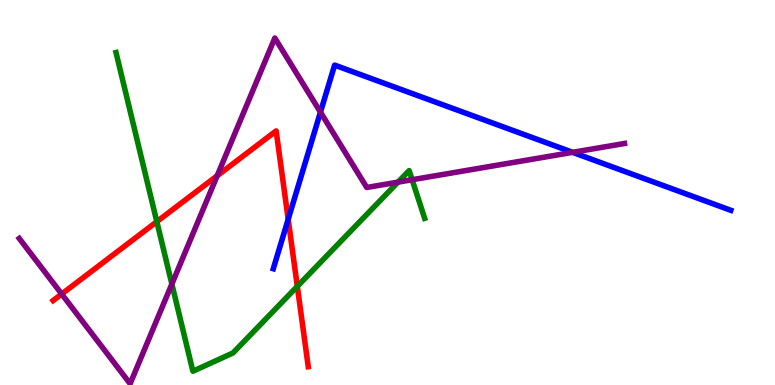[{'lines': ['blue', 'red'], 'intersections': [{'x': 3.72, 'y': 4.3}]}, {'lines': ['green', 'red'], 'intersections': [{'x': 2.02, 'y': 4.24}, {'x': 3.84, 'y': 2.56}]}, {'lines': ['purple', 'red'], 'intersections': [{'x': 0.796, 'y': 2.36}, {'x': 2.8, 'y': 5.43}]}, {'lines': ['blue', 'green'], 'intersections': []}, {'lines': ['blue', 'purple'], 'intersections': [{'x': 4.13, 'y': 7.09}, {'x': 7.39, 'y': 6.04}]}, {'lines': ['green', 'purple'], 'intersections': [{'x': 2.22, 'y': 2.62}, {'x': 5.14, 'y': 5.27}, {'x': 5.32, 'y': 5.33}]}]